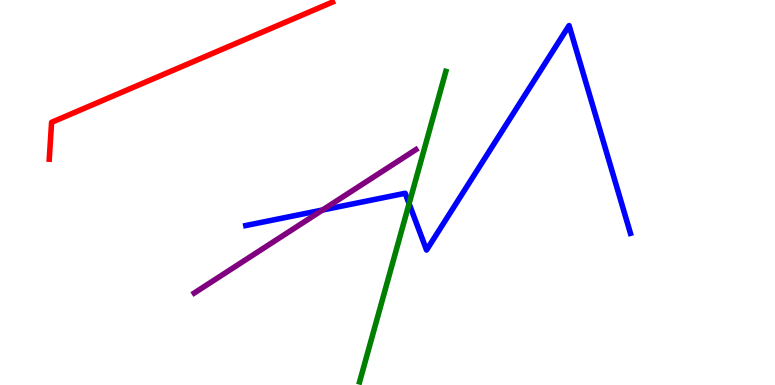[{'lines': ['blue', 'red'], 'intersections': []}, {'lines': ['green', 'red'], 'intersections': []}, {'lines': ['purple', 'red'], 'intersections': []}, {'lines': ['blue', 'green'], 'intersections': [{'x': 5.28, 'y': 4.71}]}, {'lines': ['blue', 'purple'], 'intersections': [{'x': 4.16, 'y': 4.55}]}, {'lines': ['green', 'purple'], 'intersections': []}]